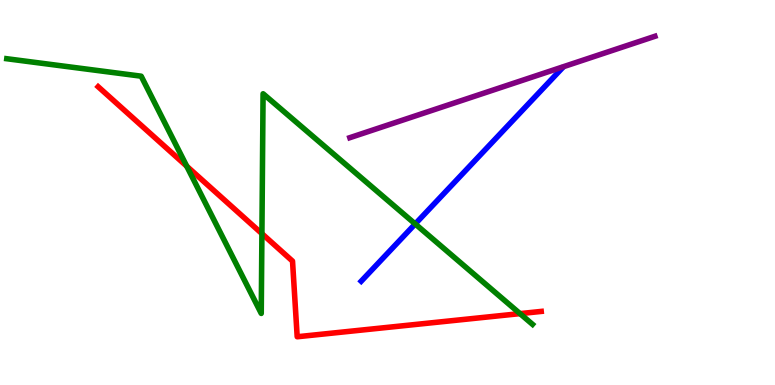[{'lines': ['blue', 'red'], 'intersections': []}, {'lines': ['green', 'red'], 'intersections': [{'x': 2.41, 'y': 5.68}, {'x': 3.38, 'y': 3.93}, {'x': 6.71, 'y': 1.85}]}, {'lines': ['purple', 'red'], 'intersections': []}, {'lines': ['blue', 'green'], 'intersections': [{'x': 5.36, 'y': 4.18}]}, {'lines': ['blue', 'purple'], 'intersections': []}, {'lines': ['green', 'purple'], 'intersections': []}]